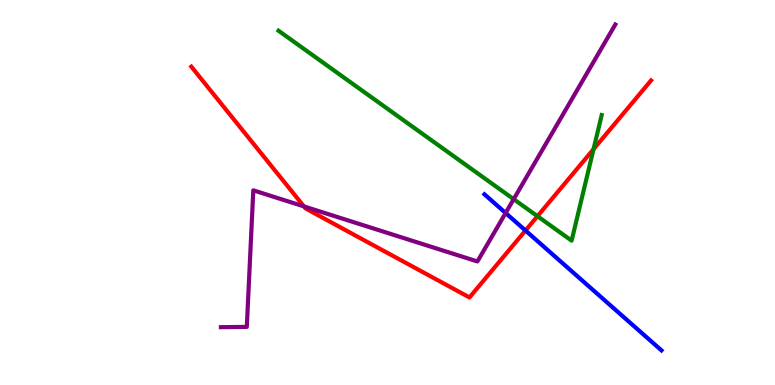[{'lines': ['blue', 'red'], 'intersections': [{'x': 6.78, 'y': 4.01}]}, {'lines': ['green', 'red'], 'intersections': [{'x': 6.93, 'y': 4.38}, {'x': 7.66, 'y': 6.13}]}, {'lines': ['purple', 'red'], 'intersections': [{'x': 3.92, 'y': 4.64}]}, {'lines': ['blue', 'green'], 'intersections': []}, {'lines': ['blue', 'purple'], 'intersections': [{'x': 6.52, 'y': 4.47}]}, {'lines': ['green', 'purple'], 'intersections': [{'x': 6.63, 'y': 4.83}]}]